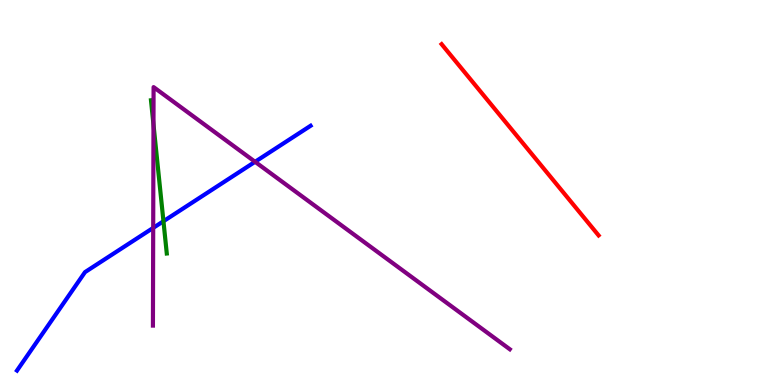[{'lines': ['blue', 'red'], 'intersections': []}, {'lines': ['green', 'red'], 'intersections': []}, {'lines': ['purple', 'red'], 'intersections': []}, {'lines': ['blue', 'green'], 'intersections': [{'x': 2.11, 'y': 4.25}]}, {'lines': ['blue', 'purple'], 'intersections': [{'x': 1.98, 'y': 4.08}, {'x': 3.29, 'y': 5.8}]}, {'lines': ['green', 'purple'], 'intersections': [{'x': 1.98, 'y': 6.76}]}]